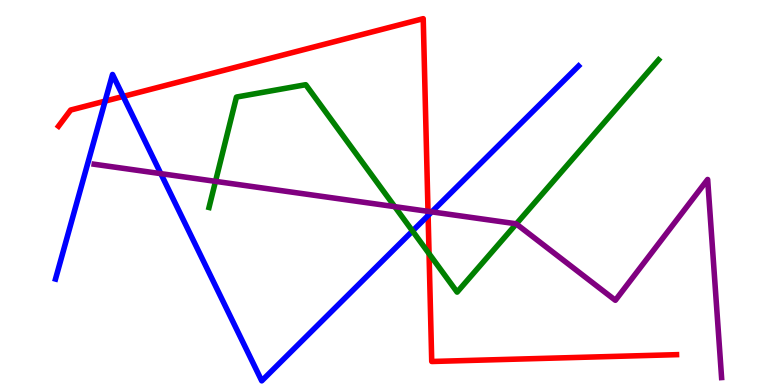[{'lines': ['blue', 'red'], 'intersections': [{'x': 1.36, 'y': 7.37}, {'x': 1.59, 'y': 7.5}, {'x': 5.52, 'y': 4.4}]}, {'lines': ['green', 'red'], 'intersections': [{'x': 5.54, 'y': 3.41}]}, {'lines': ['purple', 'red'], 'intersections': [{'x': 5.52, 'y': 4.51}]}, {'lines': ['blue', 'green'], 'intersections': [{'x': 5.32, 'y': 4.0}]}, {'lines': ['blue', 'purple'], 'intersections': [{'x': 2.08, 'y': 5.49}, {'x': 5.57, 'y': 4.5}]}, {'lines': ['green', 'purple'], 'intersections': [{'x': 2.78, 'y': 5.29}, {'x': 5.09, 'y': 4.63}, {'x': 6.66, 'y': 4.18}]}]